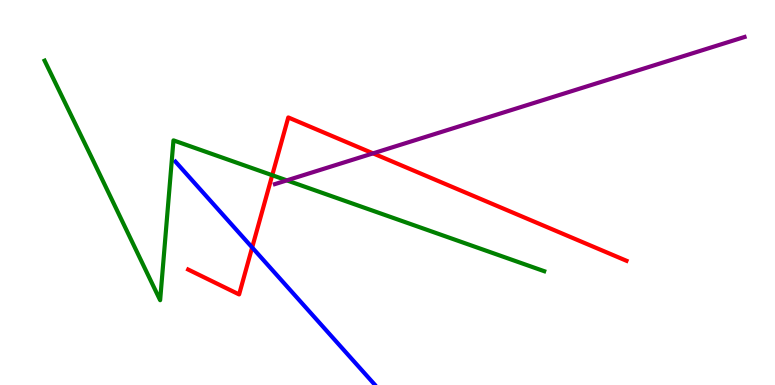[{'lines': ['blue', 'red'], 'intersections': [{'x': 3.25, 'y': 3.57}]}, {'lines': ['green', 'red'], 'intersections': [{'x': 3.51, 'y': 5.45}]}, {'lines': ['purple', 'red'], 'intersections': [{'x': 4.81, 'y': 6.02}]}, {'lines': ['blue', 'green'], 'intersections': []}, {'lines': ['blue', 'purple'], 'intersections': []}, {'lines': ['green', 'purple'], 'intersections': [{'x': 3.7, 'y': 5.32}]}]